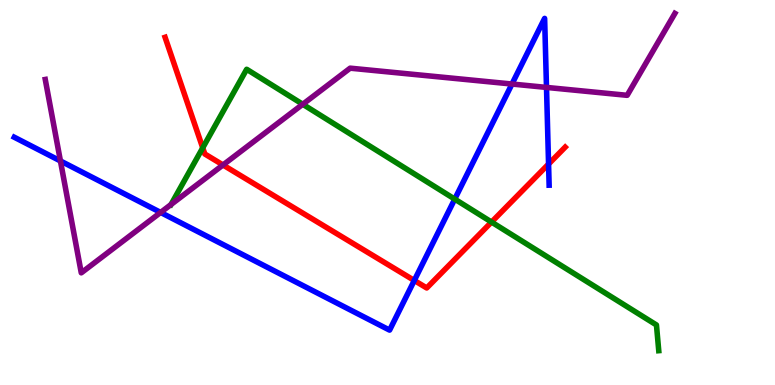[{'lines': ['blue', 'red'], 'intersections': [{'x': 5.35, 'y': 2.72}, {'x': 7.08, 'y': 5.74}]}, {'lines': ['green', 'red'], 'intersections': [{'x': 2.62, 'y': 6.16}, {'x': 6.34, 'y': 4.23}]}, {'lines': ['purple', 'red'], 'intersections': [{'x': 2.88, 'y': 5.72}]}, {'lines': ['blue', 'green'], 'intersections': [{'x': 5.87, 'y': 4.83}]}, {'lines': ['blue', 'purple'], 'intersections': [{'x': 0.78, 'y': 5.82}, {'x': 2.07, 'y': 4.48}, {'x': 6.61, 'y': 7.82}, {'x': 7.05, 'y': 7.73}]}, {'lines': ['green', 'purple'], 'intersections': [{'x': 2.21, 'y': 4.69}, {'x': 3.91, 'y': 7.29}]}]